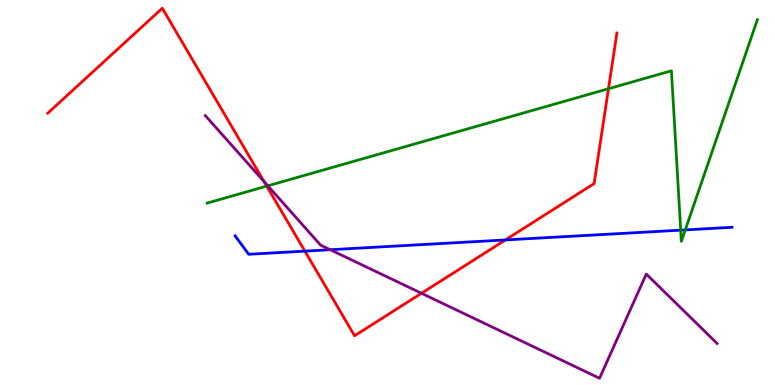[{'lines': ['blue', 'red'], 'intersections': [{'x': 3.93, 'y': 3.48}, {'x': 6.52, 'y': 3.77}]}, {'lines': ['green', 'red'], 'intersections': [{'x': 3.44, 'y': 5.17}, {'x': 7.85, 'y': 7.7}]}, {'lines': ['purple', 'red'], 'intersections': [{'x': 3.41, 'y': 5.28}, {'x': 5.44, 'y': 2.38}]}, {'lines': ['blue', 'green'], 'intersections': [{'x': 8.78, 'y': 4.02}, {'x': 8.84, 'y': 4.03}]}, {'lines': ['blue', 'purple'], 'intersections': [{'x': 4.26, 'y': 3.51}]}, {'lines': ['green', 'purple'], 'intersections': [{'x': 3.46, 'y': 5.17}]}]